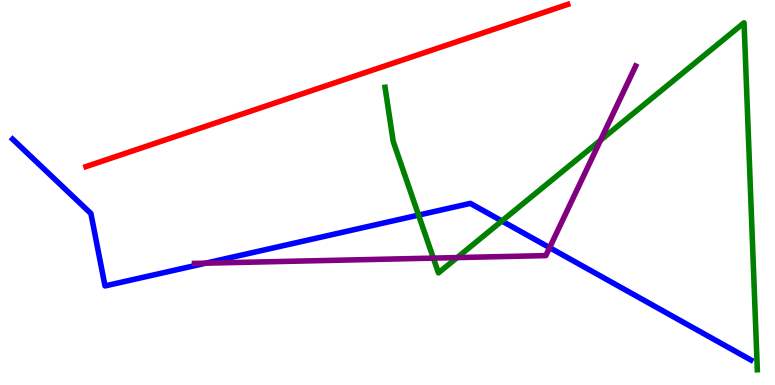[{'lines': ['blue', 'red'], 'intersections': []}, {'lines': ['green', 'red'], 'intersections': []}, {'lines': ['purple', 'red'], 'intersections': []}, {'lines': ['blue', 'green'], 'intersections': [{'x': 5.4, 'y': 4.41}, {'x': 6.48, 'y': 4.26}]}, {'lines': ['blue', 'purple'], 'intersections': [{'x': 2.65, 'y': 3.16}, {'x': 7.09, 'y': 3.57}]}, {'lines': ['green', 'purple'], 'intersections': [{'x': 5.59, 'y': 3.3}, {'x': 5.9, 'y': 3.31}, {'x': 7.75, 'y': 6.36}]}]